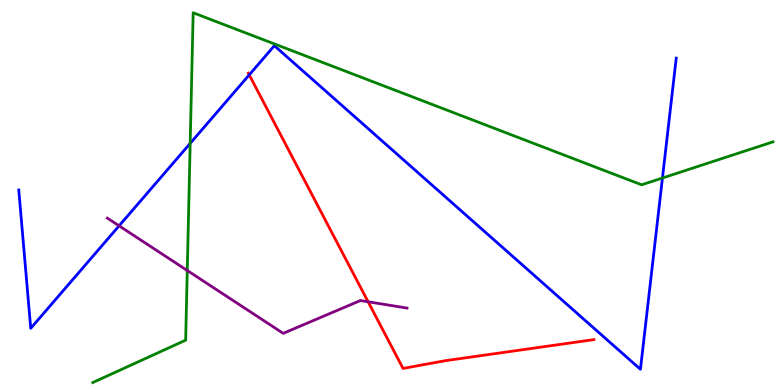[{'lines': ['blue', 'red'], 'intersections': [{'x': 3.22, 'y': 8.06}]}, {'lines': ['green', 'red'], 'intersections': []}, {'lines': ['purple', 'red'], 'intersections': [{'x': 4.75, 'y': 2.16}]}, {'lines': ['blue', 'green'], 'intersections': [{'x': 2.45, 'y': 6.28}, {'x': 8.55, 'y': 5.38}]}, {'lines': ['blue', 'purple'], 'intersections': [{'x': 1.54, 'y': 4.13}]}, {'lines': ['green', 'purple'], 'intersections': [{'x': 2.42, 'y': 2.97}]}]